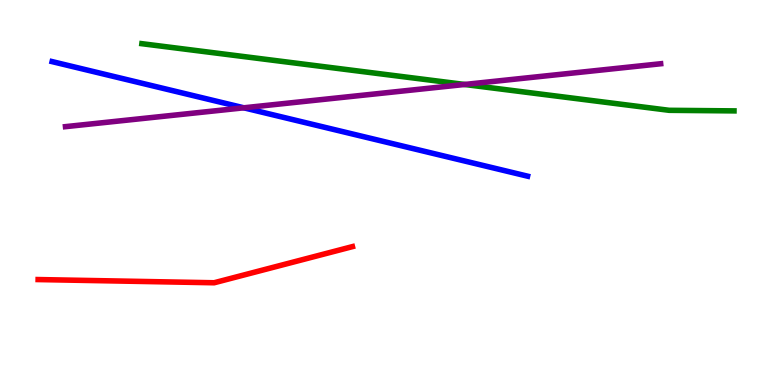[{'lines': ['blue', 'red'], 'intersections': []}, {'lines': ['green', 'red'], 'intersections': []}, {'lines': ['purple', 'red'], 'intersections': []}, {'lines': ['blue', 'green'], 'intersections': []}, {'lines': ['blue', 'purple'], 'intersections': [{'x': 3.15, 'y': 7.2}]}, {'lines': ['green', 'purple'], 'intersections': [{'x': 6.0, 'y': 7.81}]}]